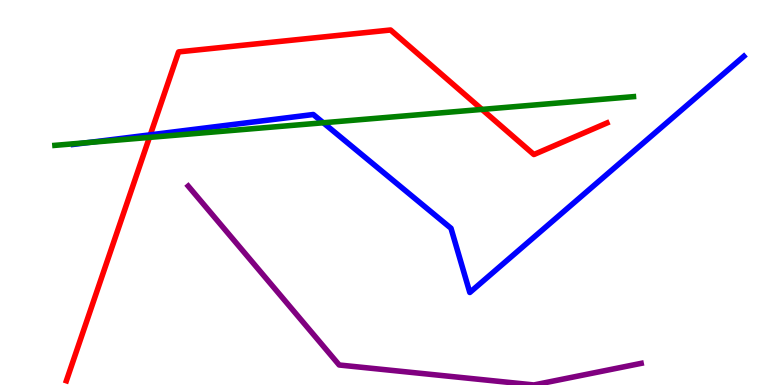[{'lines': ['blue', 'red'], 'intersections': [{'x': 1.94, 'y': 6.5}]}, {'lines': ['green', 'red'], 'intersections': [{'x': 1.93, 'y': 6.43}, {'x': 6.22, 'y': 7.16}]}, {'lines': ['purple', 'red'], 'intersections': []}, {'lines': ['blue', 'green'], 'intersections': [{'x': 1.14, 'y': 6.3}, {'x': 4.17, 'y': 6.81}]}, {'lines': ['blue', 'purple'], 'intersections': []}, {'lines': ['green', 'purple'], 'intersections': []}]